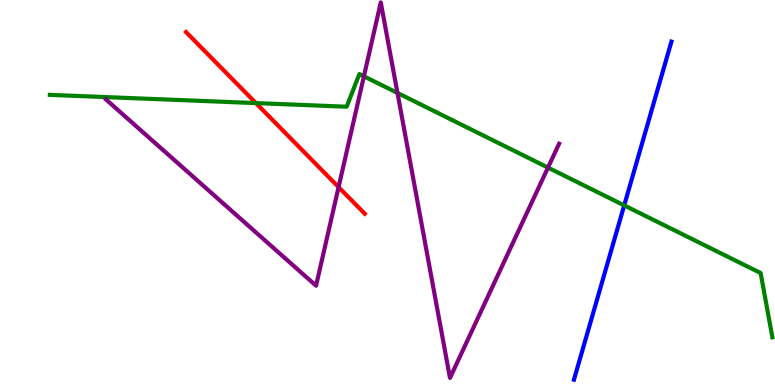[{'lines': ['blue', 'red'], 'intersections': []}, {'lines': ['green', 'red'], 'intersections': [{'x': 3.3, 'y': 7.32}]}, {'lines': ['purple', 'red'], 'intersections': [{'x': 4.37, 'y': 5.14}]}, {'lines': ['blue', 'green'], 'intersections': [{'x': 8.05, 'y': 4.67}]}, {'lines': ['blue', 'purple'], 'intersections': []}, {'lines': ['green', 'purple'], 'intersections': [{'x': 4.7, 'y': 8.02}, {'x': 5.13, 'y': 7.59}, {'x': 7.07, 'y': 5.65}]}]